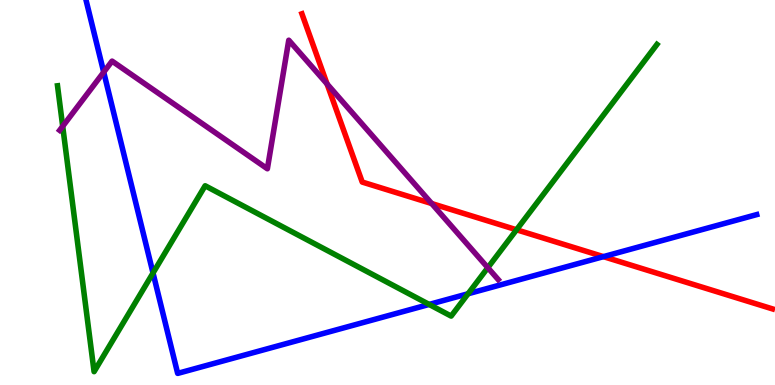[{'lines': ['blue', 'red'], 'intersections': [{'x': 7.79, 'y': 3.33}]}, {'lines': ['green', 'red'], 'intersections': [{'x': 6.67, 'y': 4.03}]}, {'lines': ['purple', 'red'], 'intersections': [{'x': 4.22, 'y': 7.82}, {'x': 5.57, 'y': 4.71}]}, {'lines': ['blue', 'green'], 'intersections': [{'x': 1.97, 'y': 2.91}, {'x': 5.54, 'y': 2.09}, {'x': 6.04, 'y': 2.37}]}, {'lines': ['blue', 'purple'], 'intersections': [{'x': 1.34, 'y': 8.13}]}, {'lines': ['green', 'purple'], 'intersections': [{'x': 0.809, 'y': 6.72}, {'x': 6.29, 'y': 3.05}]}]